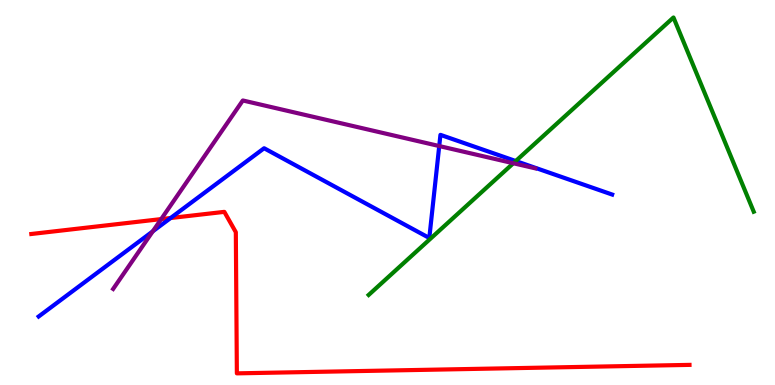[{'lines': ['blue', 'red'], 'intersections': [{'x': 2.2, 'y': 4.34}]}, {'lines': ['green', 'red'], 'intersections': []}, {'lines': ['purple', 'red'], 'intersections': [{'x': 2.08, 'y': 4.31}]}, {'lines': ['blue', 'green'], 'intersections': [{'x': 6.65, 'y': 5.82}]}, {'lines': ['blue', 'purple'], 'intersections': [{'x': 1.97, 'y': 3.99}, {'x': 5.67, 'y': 6.21}]}, {'lines': ['green', 'purple'], 'intersections': [{'x': 6.62, 'y': 5.76}]}]